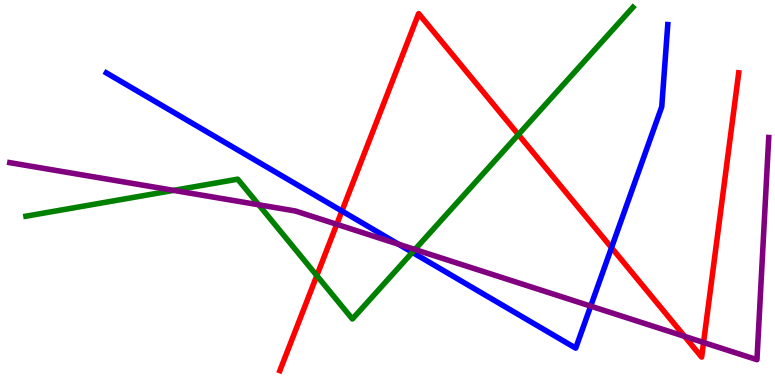[{'lines': ['blue', 'red'], 'intersections': [{'x': 4.41, 'y': 4.52}, {'x': 7.89, 'y': 3.57}]}, {'lines': ['green', 'red'], 'intersections': [{'x': 4.09, 'y': 2.84}, {'x': 6.69, 'y': 6.5}]}, {'lines': ['purple', 'red'], 'intersections': [{'x': 4.35, 'y': 4.17}, {'x': 8.83, 'y': 1.26}, {'x': 9.08, 'y': 1.1}]}, {'lines': ['blue', 'green'], 'intersections': [{'x': 5.32, 'y': 3.45}]}, {'lines': ['blue', 'purple'], 'intersections': [{'x': 5.14, 'y': 3.66}, {'x': 7.62, 'y': 2.05}]}, {'lines': ['green', 'purple'], 'intersections': [{'x': 2.24, 'y': 5.06}, {'x': 3.34, 'y': 4.68}, {'x': 5.35, 'y': 3.52}]}]